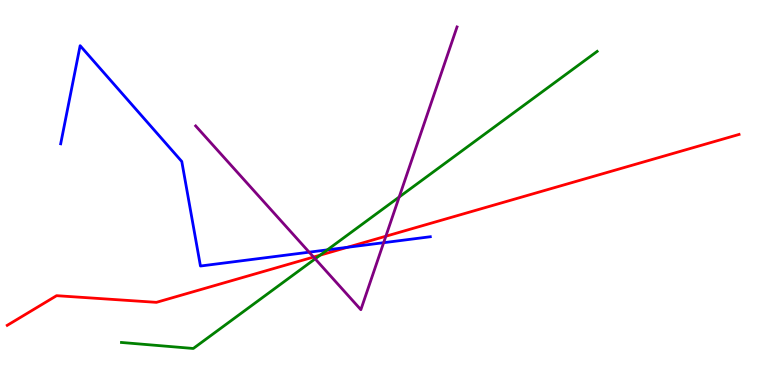[{'lines': ['blue', 'red'], 'intersections': [{'x': 4.48, 'y': 3.58}]}, {'lines': ['green', 'red'], 'intersections': [{'x': 4.13, 'y': 3.37}]}, {'lines': ['purple', 'red'], 'intersections': [{'x': 4.05, 'y': 3.32}, {'x': 4.98, 'y': 3.86}]}, {'lines': ['blue', 'green'], 'intersections': [{'x': 4.22, 'y': 3.51}]}, {'lines': ['blue', 'purple'], 'intersections': [{'x': 3.99, 'y': 3.45}, {'x': 4.95, 'y': 3.7}]}, {'lines': ['green', 'purple'], 'intersections': [{'x': 4.07, 'y': 3.28}, {'x': 5.15, 'y': 4.88}]}]